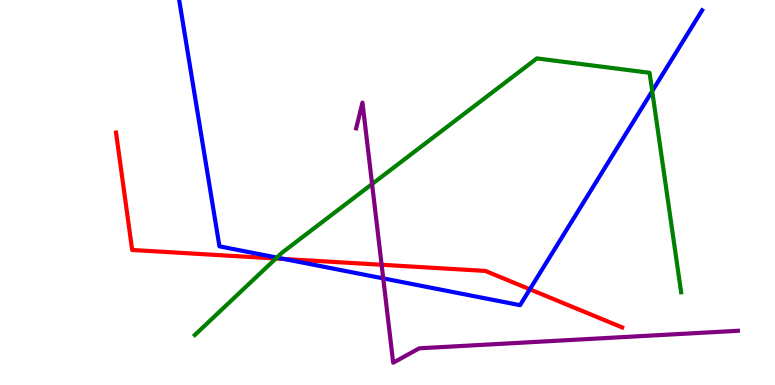[{'lines': ['blue', 'red'], 'intersections': [{'x': 3.67, 'y': 3.27}, {'x': 6.84, 'y': 2.49}]}, {'lines': ['green', 'red'], 'intersections': [{'x': 3.56, 'y': 3.29}]}, {'lines': ['purple', 'red'], 'intersections': [{'x': 4.92, 'y': 3.12}]}, {'lines': ['blue', 'green'], 'intersections': [{'x': 3.57, 'y': 3.31}, {'x': 8.42, 'y': 7.63}]}, {'lines': ['blue', 'purple'], 'intersections': [{'x': 4.94, 'y': 2.77}]}, {'lines': ['green', 'purple'], 'intersections': [{'x': 4.8, 'y': 5.22}]}]